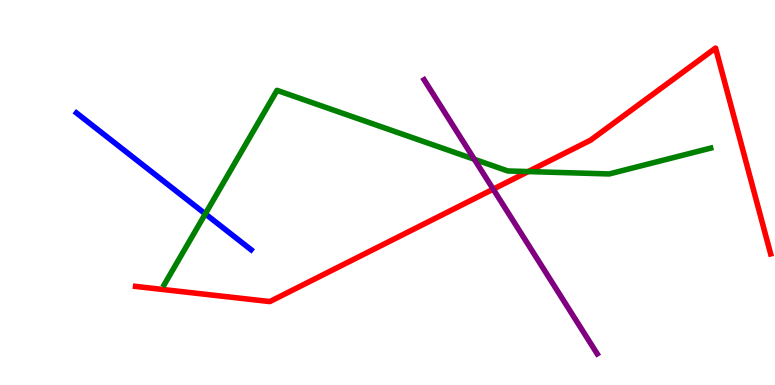[{'lines': ['blue', 'red'], 'intersections': []}, {'lines': ['green', 'red'], 'intersections': [{'x': 6.82, 'y': 5.54}]}, {'lines': ['purple', 'red'], 'intersections': [{'x': 6.36, 'y': 5.09}]}, {'lines': ['blue', 'green'], 'intersections': [{'x': 2.65, 'y': 4.44}]}, {'lines': ['blue', 'purple'], 'intersections': []}, {'lines': ['green', 'purple'], 'intersections': [{'x': 6.12, 'y': 5.86}]}]